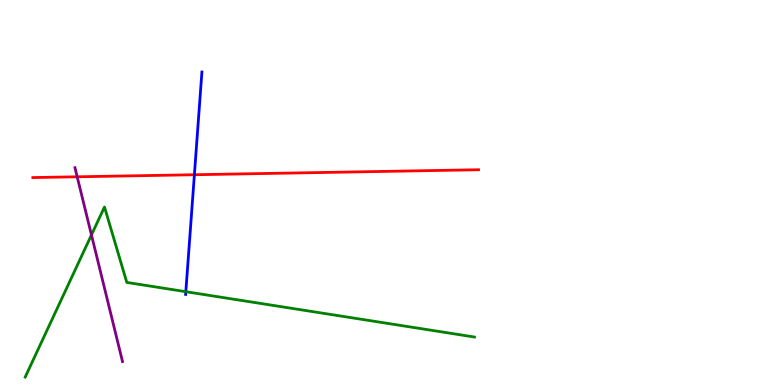[{'lines': ['blue', 'red'], 'intersections': [{'x': 2.51, 'y': 5.46}]}, {'lines': ['green', 'red'], 'intersections': []}, {'lines': ['purple', 'red'], 'intersections': [{'x': 0.996, 'y': 5.41}]}, {'lines': ['blue', 'green'], 'intersections': [{'x': 2.4, 'y': 2.42}]}, {'lines': ['blue', 'purple'], 'intersections': []}, {'lines': ['green', 'purple'], 'intersections': [{'x': 1.18, 'y': 3.9}]}]